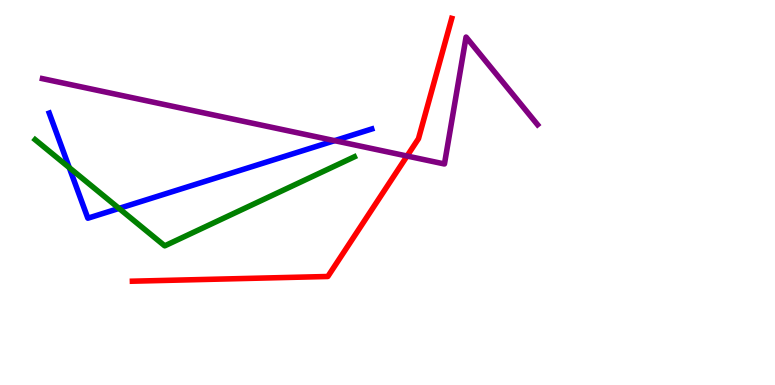[{'lines': ['blue', 'red'], 'intersections': []}, {'lines': ['green', 'red'], 'intersections': []}, {'lines': ['purple', 'red'], 'intersections': [{'x': 5.25, 'y': 5.95}]}, {'lines': ['blue', 'green'], 'intersections': [{'x': 0.894, 'y': 5.65}, {'x': 1.54, 'y': 4.59}]}, {'lines': ['blue', 'purple'], 'intersections': [{'x': 4.32, 'y': 6.35}]}, {'lines': ['green', 'purple'], 'intersections': []}]